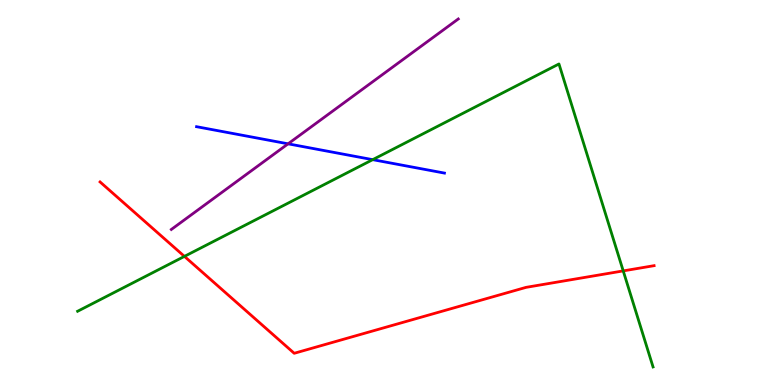[{'lines': ['blue', 'red'], 'intersections': []}, {'lines': ['green', 'red'], 'intersections': [{'x': 2.38, 'y': 3.34}, {'x': 8.04, 'y': 2.96}]}, {'lines': ['purple', 'red'], 'intersections': []}, {'lines': ['blue', 'green'], 'intersections': [{'x': 4.81, 'y': 5.85}]}, {'lines': ['blue', 'purple'], 'intersections': [{'x': 3.72, 'y': 6.26}]}, {'lines': ['green', 'purple'], 'intersections': []}]